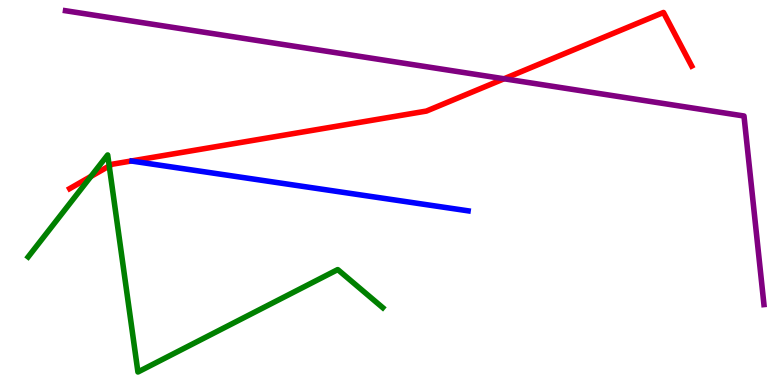[{'lines': ['blue', 'red'], 'intersections': []}, {'lines': ['green', 'red'], 'intersections': [{'x': 1.17, 'y': 5.42}, {'x': 1.41, 'y': 5.69}]}, {'lines': ['purple', 'red'], 'intersections': [{'x': 6.5, 'y': 7.95}]}, {'lines': ['blue', 'green'], 'intersections': []}, {'lines': ['blue', 'purple'], 'intersections': []}, {'lines': ['green', 'purple'], 'intersections': []}]